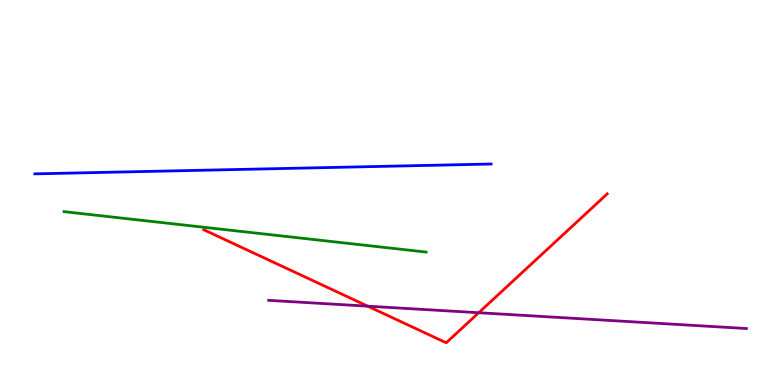[{'lines': ['blue', 'red'], 'intersections': []}, {'lines': ['green', 'red'], 'intersections': []}, {'lines': ['purple', 'red'], 'intersections': [{'x': 4.74, 'y': 2.05}, {'x': 6.18, 'y': 1.88}]}, {'lines': ['blue', 'green'], 'intersections': []}, {'lines': ['blue', 'purple'], 'intersections': []}, {'lines': ['green', 'purple'], 'intersections': []}]